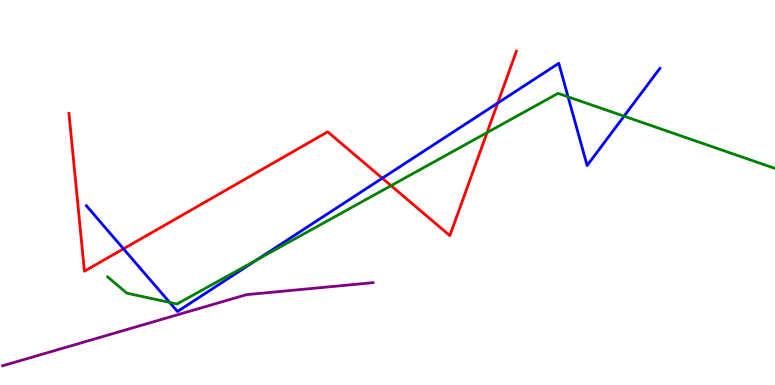[{'lines': ['blue', 'red'], 'intersections': [{'x': 1.59, 'y': 3.54}, {'x': 4.93, 'y': 5.37}, {'x': 6.42, 'y': 7.32}]}, {'lines': ['green', 'red'], 'intersections': [{'x': 5.05, 'y': 5.18}, {'x': 6.28, 'y': 6.56}]}, {'lines': ['purple', 'red'], 'intersections': []}, {'lines': ['blue', 'green'], 'intersections': [{'x': 2.19, 'y': 2.15}, {'x': 3.31, 'y': 3.25}, {'x': 7.33, 'y': 7.49}, {'x': 8.05, 'y': 6.98}]}, {'lines': ['blue', 'purple'], 'intersections': []}, {'lines': ['green', 'purple'], 'intersections': []}]